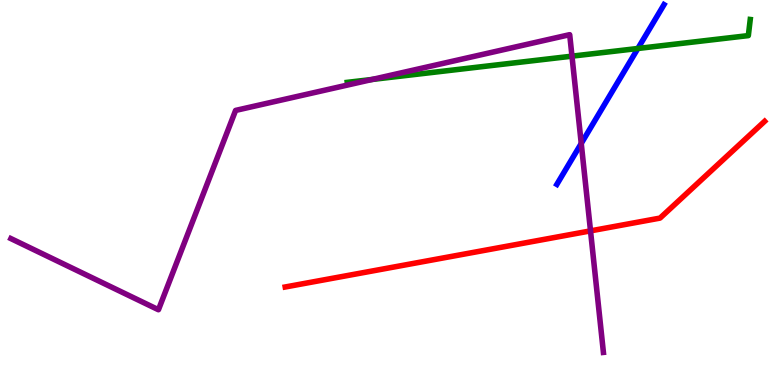[{'lines': ['blue', 'red'], 'intersections': []}, {'lines': ['green', 'red'], 'intersections': []}, {'lines': ['purple', 'red'], 'intersections': [{'x': 7.62, 'y': 4.0}]}, {'lines': ['blue', 'green'], 'intersections': [{'x': 8.23, 'y': 8.74}]}, {'lines': ['blue', 'purple'], 'intersections': [{'x': 7.5, 'y': 6.27}]}, {'lines': ['green', 'purple'], 'intersections': [{'x': 4.8, 'y': 7.94}, {'x': 7.38, 'y': 8.54}]}]